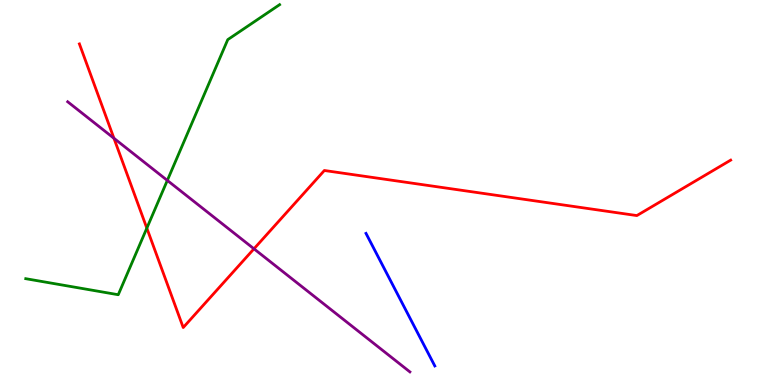[{'lines': ['blue', 'red'], 'intersections': []}, {'lines': ['green', 'red'], 'intersections': [{'x': 1.89, 'y': 4.07}]}, {'lines': ['purple', 'red'], 'intersections': [{'x': 1.47, 'y': 6.41}, {'x': 3.28, 'y': 3.54}]}, {'lines': ['blue', 'green'], 'intersections': []}, {'lines': ['blue', 'purple'], 'intersections': []}, {'lines': ['green', 'purple'], 'intersections': [{'x': 2.16, 'y': 5.31}]}]